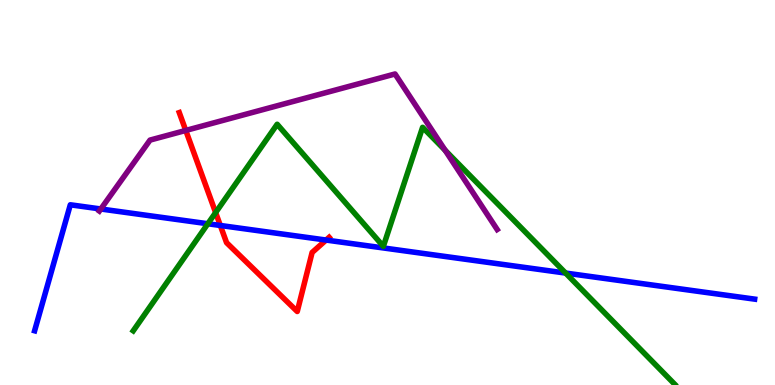[{'lines': ['blue', 'red'], 'intersections': [{'x': 2.84, 'y': 4.14}, {'x': 4.21, 'y': 3.76}]}, {'lines': ['green', 'red'], 'intersections': [{'x': 2.78, 'y': 4.48}]}, {'lines': ['purple', 'red'], 'intersections': [{'x': 2.4, 'y': 6.61}]}, {'lines': ['blue', 'green'], 'intersections': [{'x': 2.68, 'y': 4.19}, {'x': 7.3, 'y': 2.91}]}, {'lines': ['blue', 'purple'], 'intersections': [{'x': 1.3, 'y': 4.57}]}, {'lines': ['green', 'purple'], 'intersections': [{'x': 5.74, 'y': 6.1}]}]